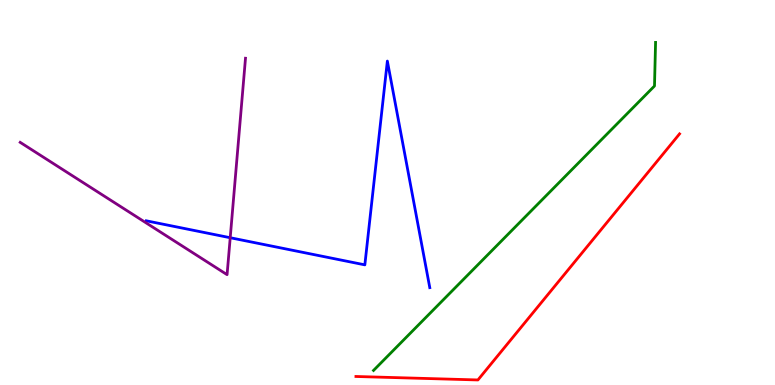[{'lines': ['blue', 'red'], 'intersections': []}, {'lines': ['green', 'red'], 'intersections': []}, {'lines': ['purple', 'red'], 'intersections': []}, {'lines': ['blue', 'green'], 'intersections': []}, {'lines': ['blue', 'purple'], 'intersections': [{'x': 2.97, 'y': 3.83}]}, {'lines': ['green', 'purple'], 'intersections': []}]